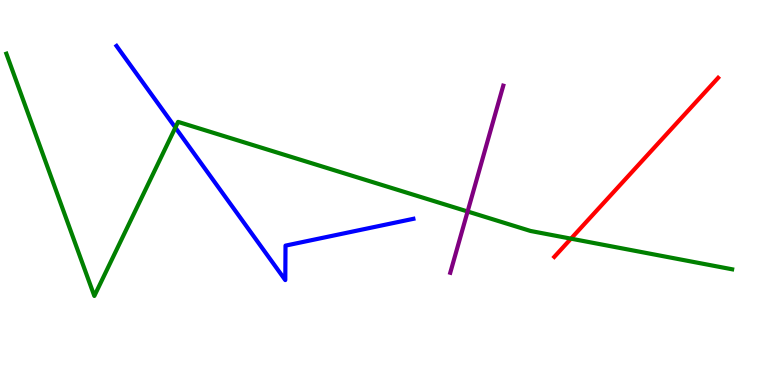[{'lines': ['blue', 'red'], 'intersections': []}, {'lines': ['green', 'red'], 'intersections': [{'x': 7.37, 'y': 3.8}]}, {'lines': ['purple', 'red'], 'intersections': []}, {'lines': ['blue', 'green'], 'intersections': [{'x': 2.26, 'y': 6.69}]}, {'lines': ['blue', 'purple'], 'intersections': []}, {'lines': ['green', 'purple'], 'intersections': [{'x': 6.03, 'y': 4.51}]}]